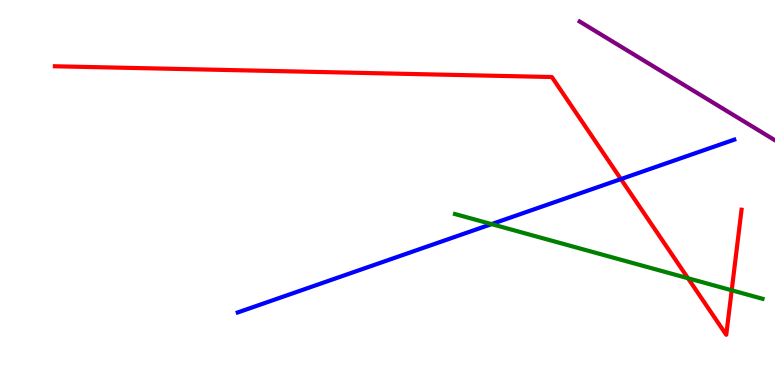[{'lines': ['blue', 'red'], 'intersections': [{'x': 8.01, 'y': 5.35}]}, {'lines': ['green', 'red'], 'intersections': [{'x': 8.88, 'y': 2.77}, {'x': 9.44, 'y': 2.46}]}, {'lines': ['purple', 'red'], 'intersections': []}, {'lines': ['blue', 'green'], 'intersections': [{'x': 6.34, 'y': 4.18}]}, {'lines': ['blue', 'purple'], 'intersections': []}, {'lines': ['green', 'purple'], 'intersections': []}]